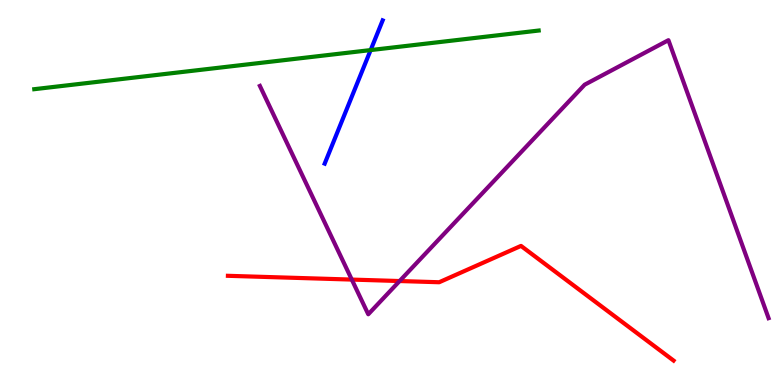[{'lines': ['blue', 'red'], 'intersections': []}, {'lines': ['green', 'red'], 'intersections': []}, {'lines': ['purple', 'red'], 'intersections': [{'x': 4.54, 'y': 2.74}, {'x': 5.16, 'y': 2.7}]}, {'lines': ['blue', 'green'], 'intersections': [{'x': 4.78, 'y': 8.7}]}, {'lines': ['blue', 'purple'], 'intersections': []}, {'lines': ['green', 'purple'], 'intersections': []}]